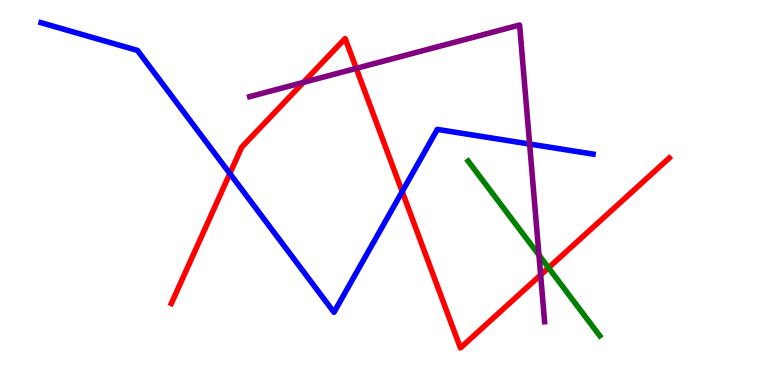[{'lines': ['blue', 'red'], 'intersections': [{'x': 2.97, 'y': 5.49}, {'x': 5.19, 'y': 5.02}]}, {'lines': ['green', 'red'], 'intersections': [{'x': 7.08, 'y': 3.04}]}, {'lines': ['purple', 'red'], 'intersections': [{'x': 3.91, 'y': 7.86}, {'x': 4.6, 'y': 8.22}, {'x': 6.98, 'y': 2.86}]}, {'lines': ['blue', 'green'], 'intersections': []}, {'lines': ['blue', 'purple'], 'intersections': [{'x': 6.83, 'y': 6.26}]}, {'lines': ['green', 'purple'], 'intersections': [{'x': 6.95, 'y': 3.37}]}]